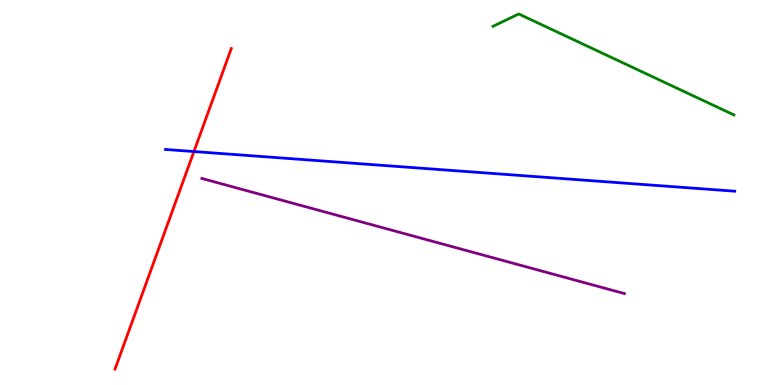[{'lines': ['blue', 'red'], 'intersections': [{'x': 2.5, 'y': 6.06}]}, {'lines': ['green', 'red'], 'intersections': []}, {'lines': ['purple', 'red'], 'intersections': []}, {'lines': ['blue', 'green'], 'intersections': []}, {'lines': ['blue', 'purple'], 'intersections': []}, {'lines': ['green', 'purple'], 'intersections': []}]